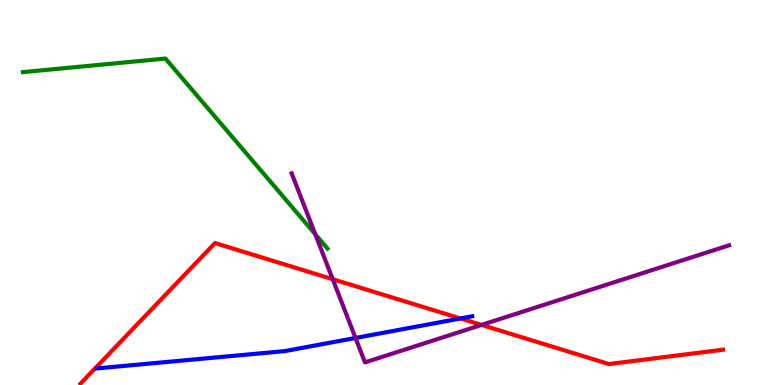[{'lines': ['blue', 'red'], 'intersections': [{'x': 5.94, 'y': 1.73}]}, {'lines': ['green', 'red'], 'intersections': []}, {'lines': ['purple', 'red'], 'intersections': [{'x': 4.29, 'y': 2.75}, {'x': 6.21, 'y': 1.56}]}, {'lines': ['blue', 'green'], 'intersections': []}, {'lines': ['blue', 'purple'], 'intersections': [{'x': 4.59, 'y': 1.22}]}, {'lines': ['green', 'purple'], 'intersections': [{'x': 4.07, 'y': 3.92}]}]